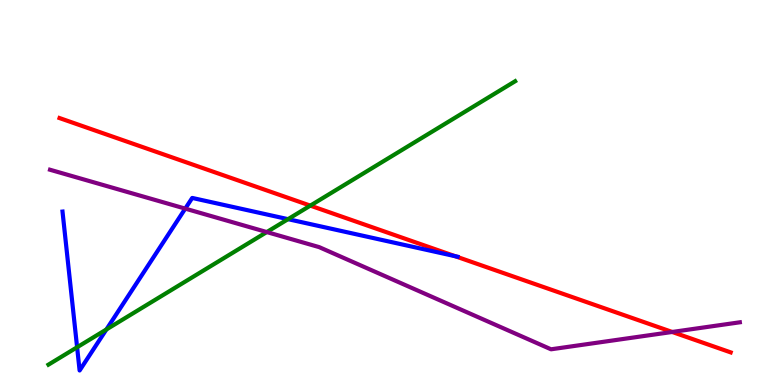[{'lines': ['blue', 'red'], 'intersections': [{'x': 5.87, 'y': 3.35}]}, {'lines': ['green', 'red'], 'intersections': [{'x': 4.0, 'y': 4.66}]}, {'lines': ['purple', 'red'], 'intersections': [{'x': 8.67, 'y': 1.38}]}, {'lines': ['blue', 'green'], 'intersections': [{'x': 0.995, 'y': 0.98}, {'x': 1.37, 'y': 1.44}, {'x': 3.72, 'y': 4.31}]}, {'lines': ['blue', 'purple'], 'intersections': [{'x': 2.39, 'y': 4.58}]}, {'lines': ['green', 'purple'], 'intersections': [{'x': 3.44, 'y': 3.97}]}]